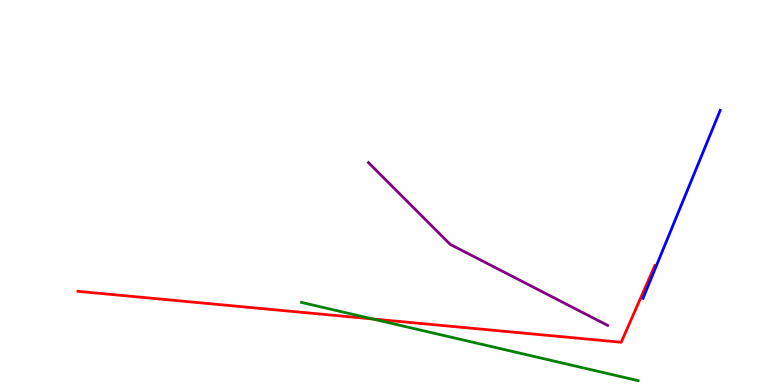[{'lines': ['blue', 'red'], 'intersections': []}, {'lines': ['green', 'red'], 'intersections': [{'x': 4.81, 'y': 1.72}]}, {'lines': ['purple', 'red'], 'intersections': []}, {'lines': ['blue', 'green'], 'intersections': []}, {'lines': ['blue', 'purple'], 'intersections': []}, {'lines': ['green', 'purple'], 'intersections': []}]